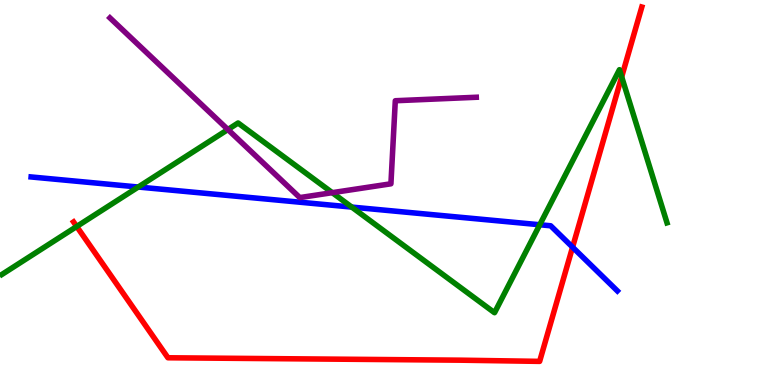[{'lines': ['blue', 'red'], 'intersections': [{'x': 7.39, 'y': 3.58}]}, {'lines': ['green', 'red'], 'intersections': [{'x': 0.99, 'y': 4.12}, {'x': 8.02, 'y': 8.0}]}, {'lines': ['purple', 'red'], 'intersections': []}, {'lines': ['blue', 'green'], 'intersections': [{'x': 1.78, 'y': 5.14}, {'x': 4.54, 'y': 4.62}, {'x': 6.96, 'y': 4.16}]}, {'lines': ['blue', 'purple'], 'intersections': []}, {'lines': ['green', 'purple'], 'intersections': [{'x': 2.94, 'y': 6.64}, {'x': 4.29, 'y': 5.0}]}]